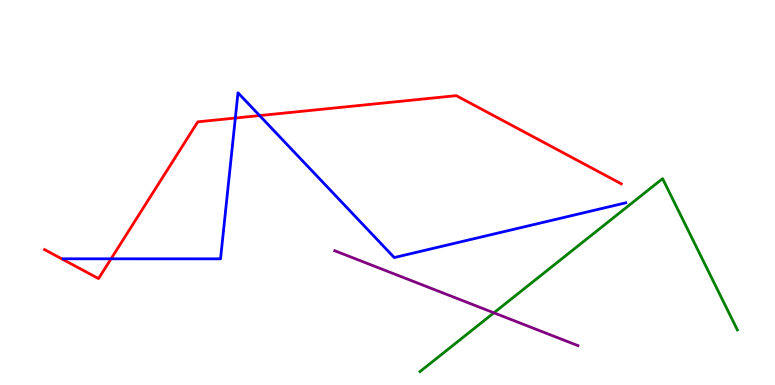[{'lines': ['blue', 'red'], 'intersections': [{'x': 1.43, 'y': 3.28}, {'x': 3.04, 'y': 6.93}, {'x': 3.35, 'y': 7.0}]}, {'lines': ['green', 'red'], 'intersections': []}, {'lines': ['purple', 'red'], 'intersections': []}, {'lines': ['blue', 'green'], 'intersections': []}, {'lines': ['blue', 'purple'], 'intersections': []}, {'lines': ['green', 'purple'], 'intersections': [{'x': 6.37, 'y': 1.87}]}]